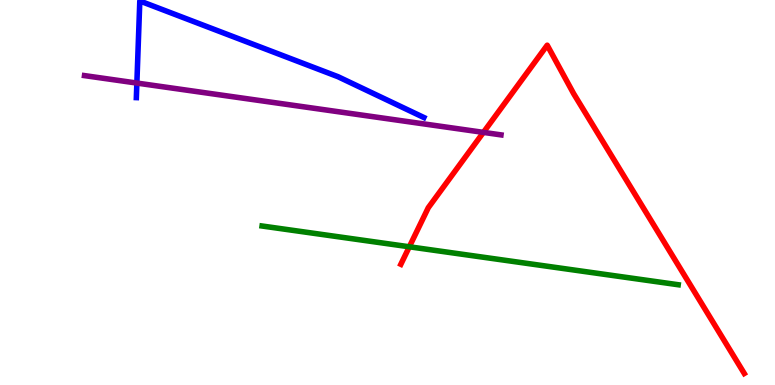[{'lines': ['blue', 'red'], 'intersections': []}, {'lines': ['green', 'red'], 'intersections': [{'x': 5.28, 'y': 3.59}]}, {'lines': ['purple', 'red'], 'intersections': [{'x': 6.24, 'y': 6.56}]}, {'lines': ['blue', 'green'], 'intersections': []}, {'lines': ['blue', 'purple'], 'intersections': [{'x': 1.77, 'y': 7.84}]}, {'lines': ['green', 'purple'], 'intersections': []}]